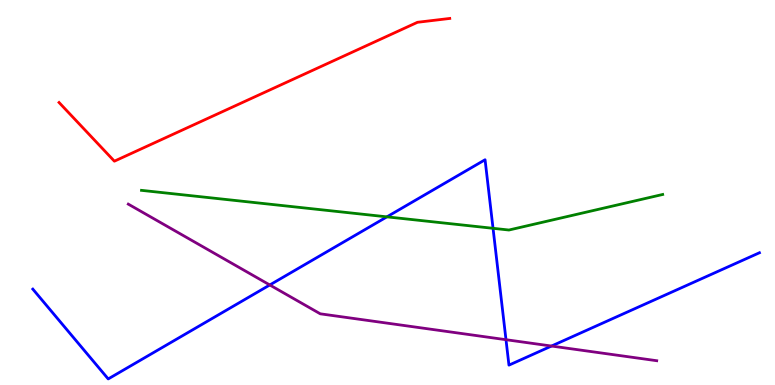[{'lines': ['blue', 'red'], 'intersections': []}, {'lines': ['green', 'red'], 'intersections': []}, {'lines': ['purple', 'red'], 'intersections': []}, {'lines': ['blue', 'green'], 'intersections': [{'x': 4.99, 'y': 4.37}, {'x': 6.36, 'y': 4.07}]}, {'lines': ['blue', 'purple'], 'intersections': [{'x': 3.48, 'y': 2.6}, {'x': 6.53, 'y': 1.18}, {'x': 7.12, 'y': 1.01}]}, {'lines': ['green', 'purple'], 'intersections': []}]